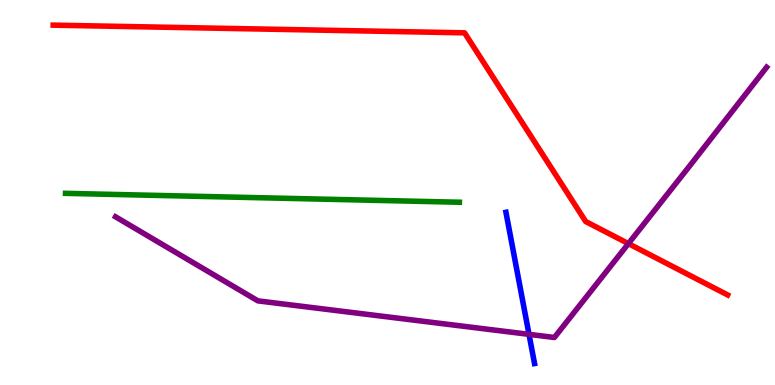[{'lines': ['blue', 'red'], 'intersections': []}, {'lines': ['green', 'red'], 'intersections': []}, {'lines': ['purple', 'red'], 'intersections': [{'x': 8.11, 'y': 3.67}]}, {'lines': ['blue', 'green'], 'intersections': []}, {'lines': ['blue', 'purple'], 'intersections': [{'x': 6.83, 'y': 1.32}]}, {'lines': ['green', 'purple'], 'intersections': []}]